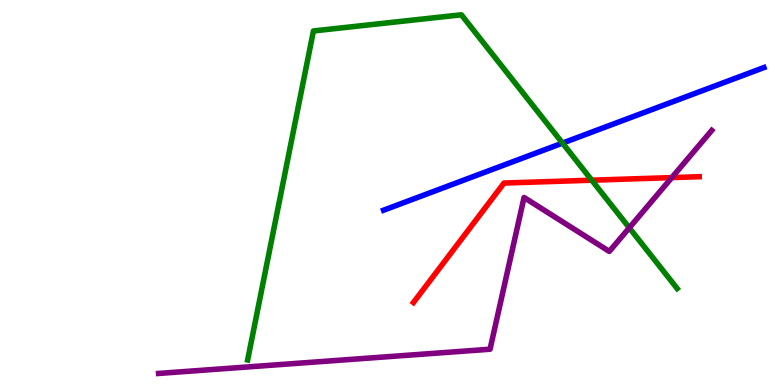[{'lines': ['blue', 'red'], 'intersections': []}, {'lines': ['green', 'red'], 'intersections': [{'x': 7.64, 'y': 5.32}]}, {'lines': ['purple', 'red'], 'intersections': [{'x': 8.67, 'y': 5.39}]}, {'lines': ['blue', 'green'], 'intersections': [{'x': 7.26, 'y': 6.28}]}, {'lines': ['blue', 'purple'], 'intersections': []}, {'lines': ['green', 'purple'], 'intersections': [{'x': 8.12, 'y': 4.08}]}]